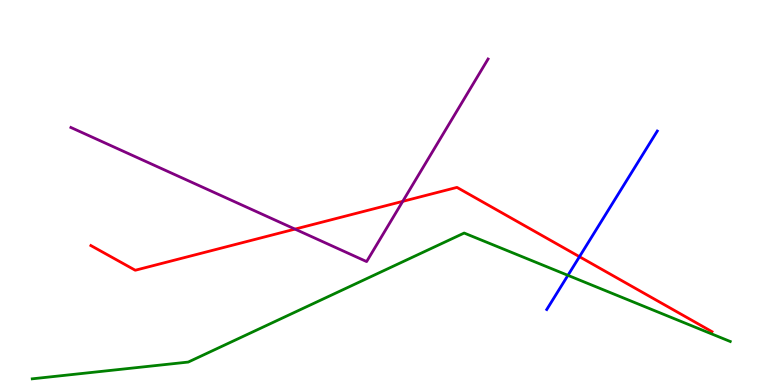[{'lines': ['blue', 'red'], 'intersections': [{'x': 7.48, 'y': 3.33}]}, {'lines': ['green', 'red'], 'intersections': []}, {'lines': ['purple', 'red'], 'intersections': [{'x': 3.81, 'y': 4.05}, {'x': 5.2, 'y': 4.77}]}, {'lines': ['blue', 'green'], 'intersections': [{'x': 7.33, 'y': 2.85}]}, {'lines': ['blue', 'purple'], 'intersections': []}, {'lines': ['green', 'purple'], 'intersections': []}]